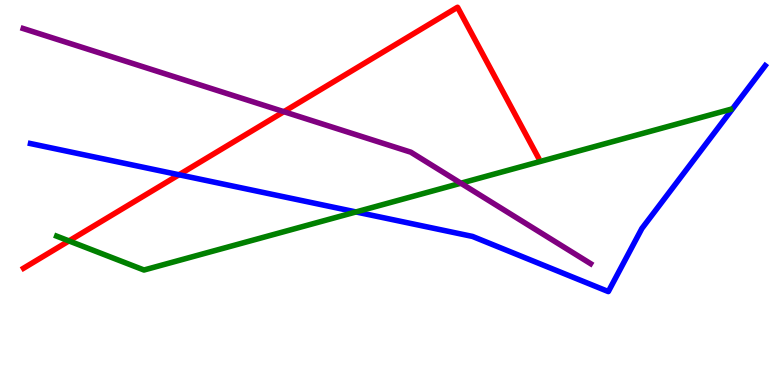[{'lines': ['blue', 'red'], 'intersections': [{'x': 2.31, 'y': 5.46}]}, {'lines': ['green', 'red'], 'intersections': [{'x': 0.89, 'y': 3.74}]}, {'lines': ['purple', 'red'], 'intersections': [{'x': 3.66, 'y': 7.1}]}, {'lines': ['blue', 'green'], 'intersections': [{'x': 4.59, 'y': 4.49}]}, {'lines': ['blue', 'purple'], 'intersections': []}, {'lines': ['green', 'purple'], 'intersections': [{'x': 5.95, 'y': 5.24}]}]